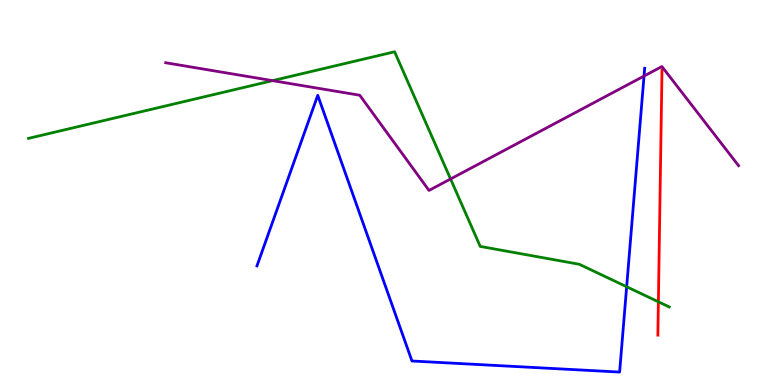[{'lines': ['blue', 'red'], 'intersections': []}, {'lines': ['green', 'red'], 'intersections': [{'x': 8.5, 'y': 2.16}]}, {'lines': ['purple', 'red'], 'intersections': []}, {'lines': ['blue', 'green'], 'intersections': [{'x': 8.09, 'y': 2.55}]}, {'lines': ['blue', 'purple'], 'intersections': [{'x': 8.31, 'y': 8.02}]}, {'lines': ['green', 'purple'], 'intersections': [{'x': 3.52, 'y': 7.91}, {'x': 5.81, 'y': 5.35}]}]